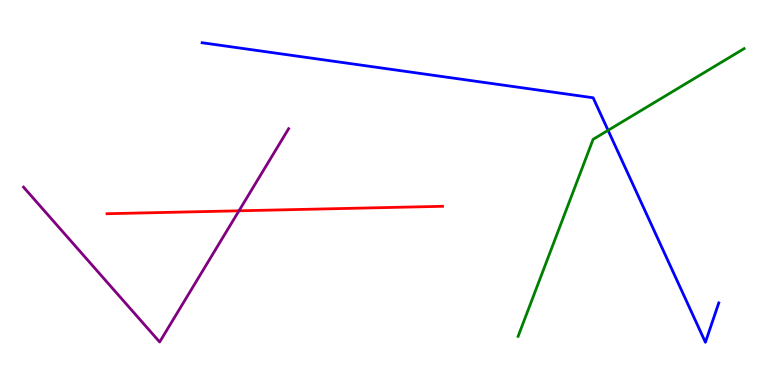[{'lines': ['blue', 'red'], 'intersections': []}, {'lines': ['green', 'red'], 'intersections': []}, {'lines': ['purple', 'red'], 'intersections': [{'x': 3.08, 'y': 4.52}]}, {'lines': ['blue', 'green'], 'intersections': [{'x': 7.85, 'y': 6.61}]}, {'lines': ['blue', 'purple'], 'intersections': []}, {'lines': ['green', 'purple'], 'intersections': []}]